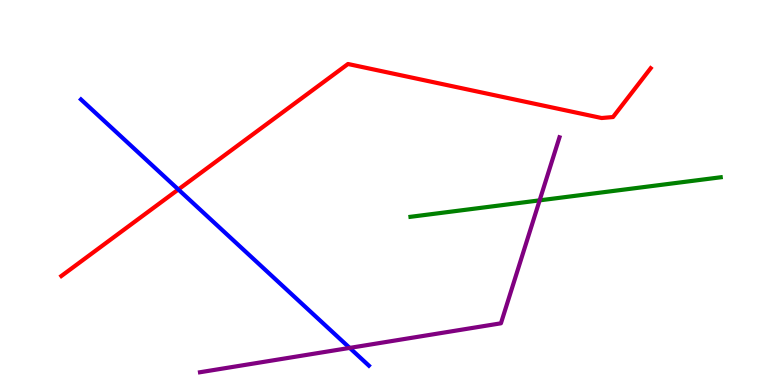[{'lines': ['blue', 'red'], 'intersections': [{'x': 2.3, 'y': 5.08}]}, {'lines': ['green', 'red'], 'intersections': []}, {'lines': ['purple', 'red'], 'intersections': []}, {'lines': ['blue', 'green'], 'intersections': []}, {'lines': ['blue', 'purple'], 'intersections': [{'x': 4.51, 'y': 0.964}]}, {'lines': ['green', 'purple'], 'intersections': [{'x': 6.96, 'y': 4.8}]}]